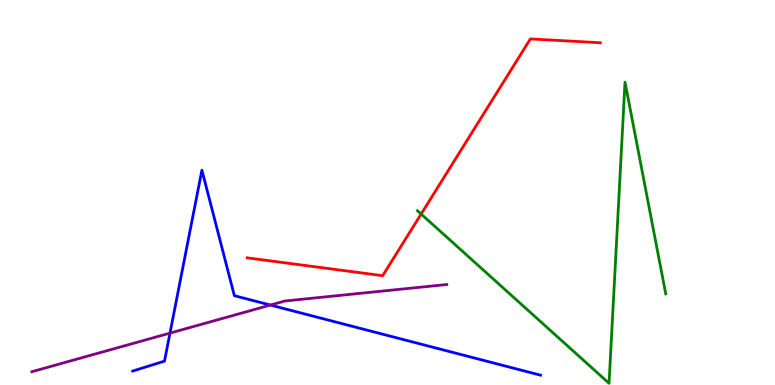[{'lines': ['blue', 'red'], 'intersections': []}, {'lines': ['green', 'red'], 'intersections': [{'x': 5.43, 'y': 4.44}]}, {'lines': ['purple', 'red'], 'intersections': []}, {'lines': ['blue', 'green'], 'intersections': []}, {'lines': ['blue', 'purple'], 'intersections': [{'x': 2.19, 'y': 1.35}, {'x': 3.49, 'y': 2.08}]}, {'lines': ['green', 'purple'], 'intersections': []}]